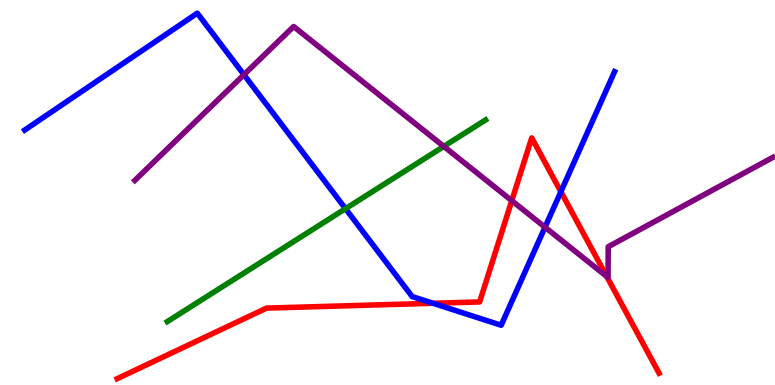[{'lines': ['blue', 'red'], 'intersections': [{'x': 5.59, 'y': 2.12}, {'x': 7.24, 'y': 5.02}]}, {'lines': ['green', 'red'], 'intersections': []}, {'lines': ['purple', 'red'], 'intersections': [{'x': 6.6, 'y': 4.79}, {'x': 7.83, 'y': 2.82}]}, {'lines': ['blue', 'green'], 'intersections': [{'x': 4.46, 'y': 4.58}]}, {'lines': ['blue', 'purple'], 'intersections': [{'x': 3.15, 'y': 8.06}, {'x': 7.03, 'y': 4.1}]}, {'lines': ['green', 'purple'], 'intersections': [{'x': 5.73, 'y': 6.2}]}]